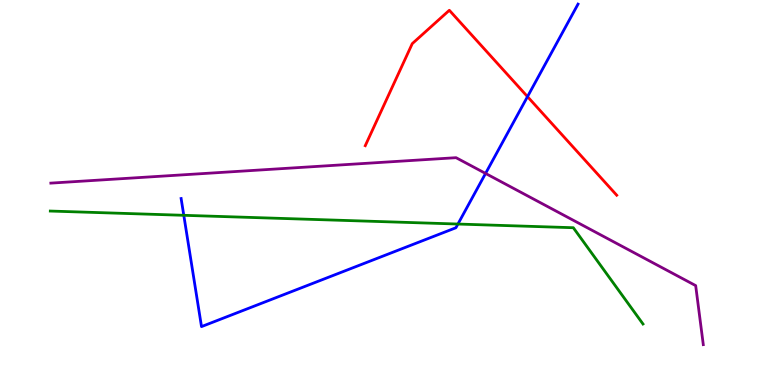[{'lines': ['blue', 'red'], 'intersections': [{'x': 6.81, 'y': 7.49}]}, {'lines': ['green', 'red'], 'intersections': []}, {'lines': ['purple', 'red'], 'intersections': []}, {'lines': ['blue', 'green'], 'intersections': [{'x': 2.37, 'y': 4.41}, {'x': 5.91, 'y': 4.18}]}, {'lines': ['blue', 'purple'], 'intersections': [{'x': 6.27, 'y': 5.5}]}, {'lines': ['green', 'purple'], 'intersections': []}]